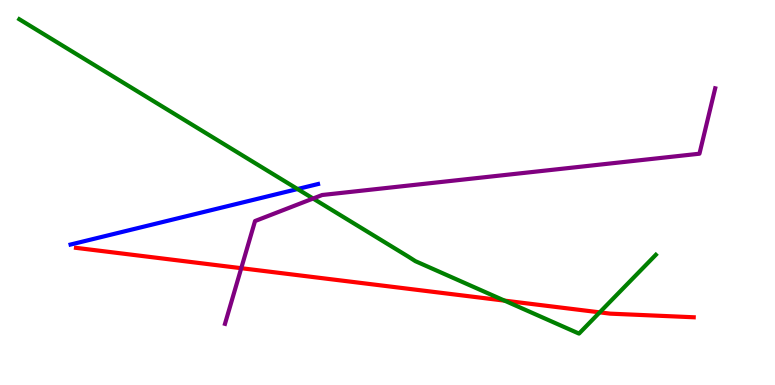[{'lines': ['blue', 'red'], 'intersections': []}, {'lines': ['green', 'red'], 'intersections': [{'x': 6.51, 'y': 2.19}, {'x': 7.74, 'y': 1.89}]}, {'lines': ['purple', 'red'], 'intersections': [{'x': 3.11, 'y': 3.03}]}, {'lines': ['blue', 'green'], 'intersections': [{'x': 3.84, 'y': 5.09}]}, {'lines': ['blue', 'purple'], 'intersections': []}, {'lines': ['green', 'purple'], 'intersections': [{'x': 4.04, 'y': 4.84}]}]